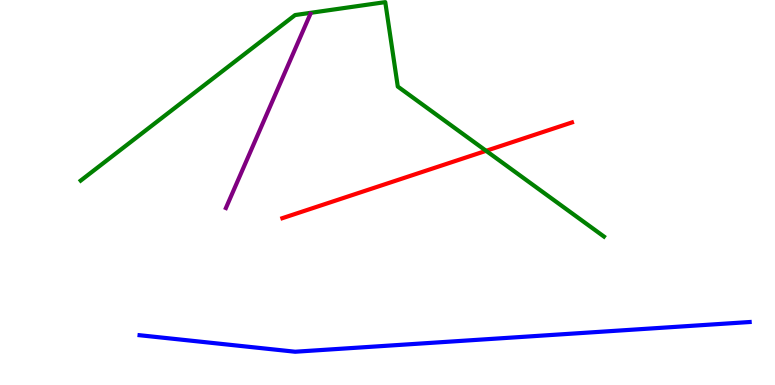[{'lines': ['blue', 'red'], 'intersections': []}, {'lines': ['green', 'red'], 'intersections': [{'x': 6.27, 'y': 6.08}]}, {'lines': ['purple', 'red'], 'intersections': []}, {'lines': ['blue', 'green'], 'intersections': []}, {'lines': ['blue', 'purple'], 'intersections': []}, {'lines': ['green', 'purple'], 'intersections': []}]